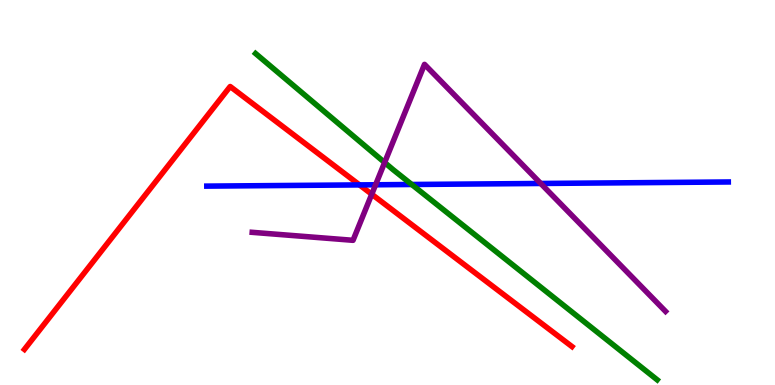[{'lines': ['blue', 'red'], 'intersections': [{'x': 4.64, 'y': 5.2}]}, {'lines': ['green', 'red'], 'intersections': []}, {'lines': ['purple', 'red'], 'intersections': [{'x': 4.8, 'y': 4.96}]}, {'lines': ['blue', 'green'], 'intersections': [{'x': 5.31, 'y': 5.21}]}, {'lines': ['blue', 'purple'], 'intersections': [{'x': 4.85, 'y': 5.2}, {'x': 6.98, 'y': 5.23}]}, {'lines': ['green', 'purple'], 'intersections': [{'x': 4.96, 'y': 5.78}]}]